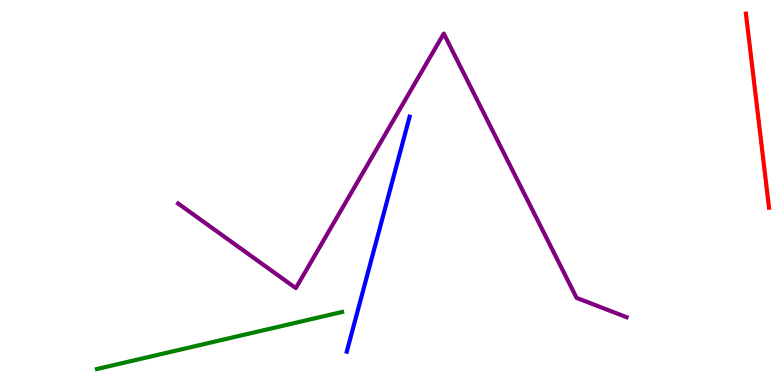[{'lines': ['blue', 'red'], 'intersections': []}, {'lines': ['green', 'red'], 'intersections': []}, {'lines': ['purple', 'red'], 'intersections': []}, {'lines': ['blue', 'green'], 'intersections': []}, {'lines': ['blue', 'purple'], 'intersections': []}, {'lines': ['green', 'purple'], 'intersections': []}]